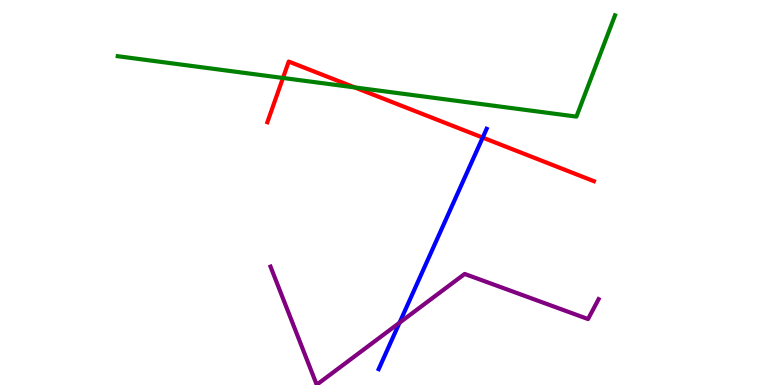[{'lines': ['blue', 'red'], 'intersections': [{'x': 6.23, 'y': 6.43}]}, {'lines': ['green', 'red'], 'intersections': [{'x': 3.65, 'y': 7.97}, {'x': 4.58, 'y': 7.73}]}, {'lines': ['purple', 'red'], 'intersections': []}, {'lines': ['blue', 'green'], 'intersections': []}, {'lines': ['blue', 'purple'], 'intersections': [{'x': 5.16, 'y': 1.62}]}, {'lines': ['green', 'purple'], 'intersections': []}]